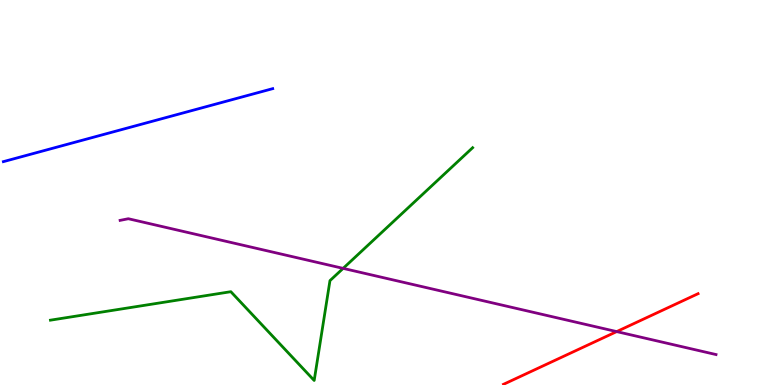[{'lines': ['blue', 'red'], 'intersections': []}, {'lines': ['green', 'red'], 'intersections': []}, {'lines': ['purple', 'red'], 'intersections': [{'x': 7.96, 'y': 1.39}]}, {'lines': ['blue', 'green'], 'intersections': []}, {'lines': ['blue', 'purple'], 'intersections': []}, {'lines': ['green', 'purple'], 'intersections': [{'x': 4.43, 'y': 3.03}]}]